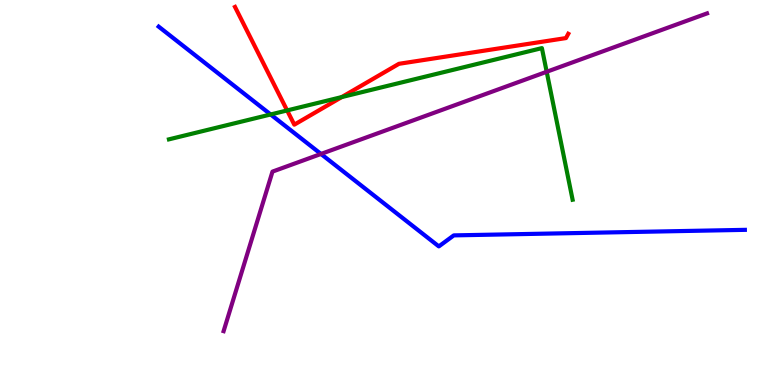[{'lines': ['blue', 'red'], 'intersections': []}, {'lines': ['green', 'red'], 'intersections': [{'x': 3.7, 'y': 7.13}, {'x': 4.41, 'y': 7.48}]}, {'lines': ['purple', 'red'], 'intersections': []}, {'lines': ['blue', 'green'], 'intersections': [{'x': 3.49, 'y': 7.03}]}, {'lines': ['blue', 'purple'], 'intersections': [{'x': 4.14, 'y': 6.0}]}, {'lines': ['green', 'purple'], 'intersections': [{'x': 7.05, 'y': 8.14}]}]